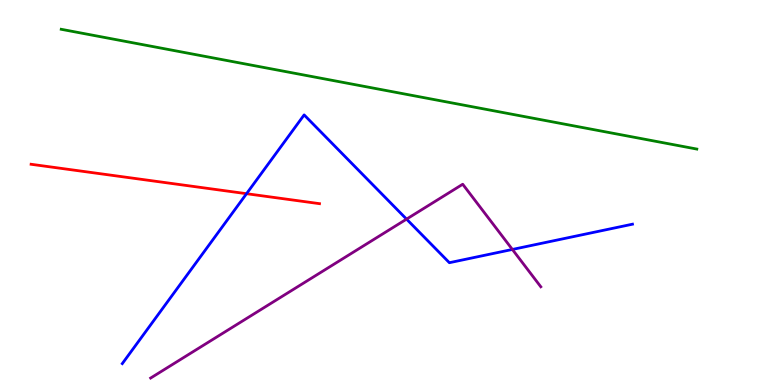[{'lines': ['blue', 'red'], 'intersections': [{'x': 3.18, 'y': 4.97}]}, {'lines': ['green', 'red'], 'intersections': []}, {'lines': ['purple', 'red'], 'intersections': []}, {'lines': ['blue', 'green'], 'intersections': []}, {'lines': ['blue', 'purple'], 'intersections': [{'x': 5.25, 'y': 4.31}, {'x': 6.61, 'y': 3.52}]}, {'lines': ['green', 'purple'], 'intersections': []}]